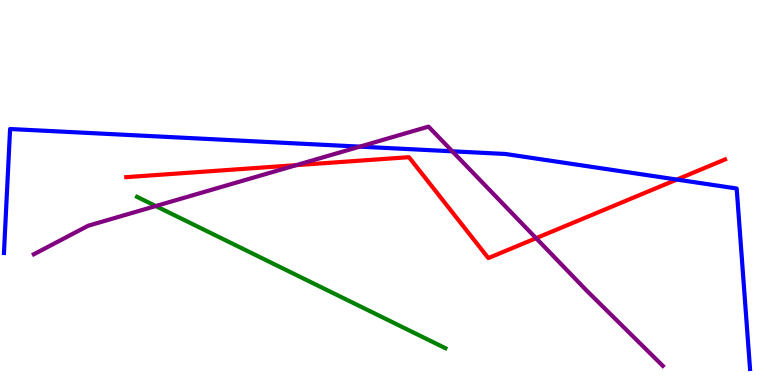[{'lines': ['blue', 'red'], 'intersections': [{'x': 8.73, 'y': 5.34}]}, {'lines': ['green', 'red'], 'intersections': []}, {'lines': ['purple', 'red'], 'intersections': [{'x': 3.82, 'y': 5.71}, {'x': 6.92, 'y': 3.81}]}, {'lines': ['blue', 'green'], 'intersections': []}, {'lines': ['blue', 'purple'], 'intersections': [{'x': 4.64, 'y': 6.19}, {'x': 5.84, 'y': 6.07}]}, {'lines': ['green', 'purple'], 'intersections': [{'x': 2.01, 'y': 4.65}]}]